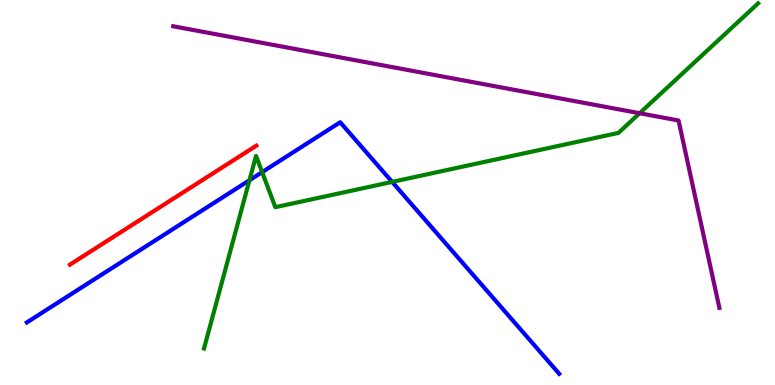[{'lines': ['blue', 'red'], 'intersections': []}, {'lines': ['green', 'red'], 'intersections': []}, {'lines': ['purple', 'red'], 'intersections': []}, {'lines': ['blue', 'green'], 'intersections': [{'x': 3.22, 'y': 5.32}, {'x': 3.38, 'y': 5.53}, {'x': 5.06, 'y': 5.28}]}, {'lines': ['blue', 'purple'], 'intersections': []}, {'lines': ['green', 'purple'], 'intersections': [{'x': 8.25, 'y': 7.06}]}]